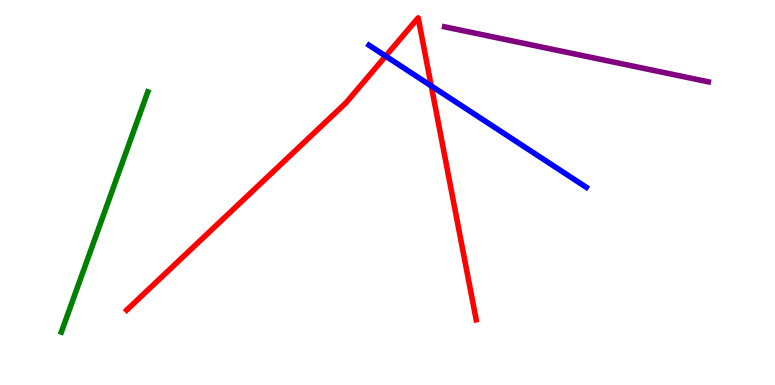[{'lines': ['blue', 'red'], 'intersections': [{'x': 4.98, 'y': 8.54}, {'x': 5.56, 'y': 7.77}]}, {'lines': ['green', 'red'], 'intersections': []}, {'lines': ['purple', 'red'], 'intersections': []}, {'lines': ['blue', 'green'], 'intersections': []}, {'lines': ['blue', 'purple'], 'intersections': []}, {'lines': ['green', 'purple'], 'intersections': []}]